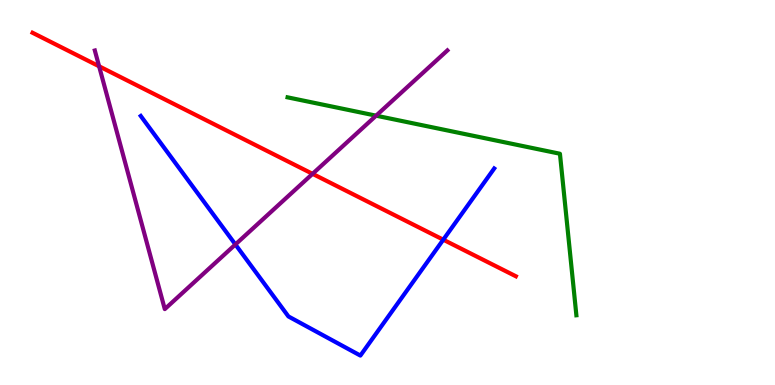[{'lines': ['blue', 'red'], 'intersections': [{'x': 5.72, 'y': 3.77}]}, {'lines': ['green', 'red'], 'intersections': []}, {'lines': ['purple', 'red'], 'intersections': [{'x': 1.28, 'y': 8.28}, {'x': 4.03, 'y': 5.48}]}, {'lines': ['blue', 'green'], 'intersections': []}, {'lines': ['blue', 'purple'], 'intersections': [{'x': 3.04, 'y': 3.65}]}, {'lines': ['green', 'purple'], 'intersections': [{'x': 4.85, 'y': 7.0}]}]